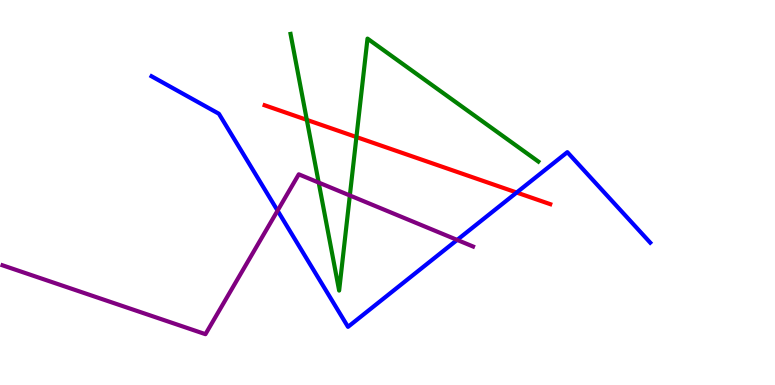[{'lines': ['blue', 'red'], 'intersections': [{'x': 6.67, 'y': 5.0}]}, {'lines': ['green', 'red'], 'intersections': [{'x': 3.96, 'y': 6.89}, {'x': 4.6, 'y': 6.44}]}, {'lines': ['purple', 'red'], 'intersections': []}, {'lines': ['blue', 'green'], 'intersections': []}, {'lines': ['blue', 'purple'], 'intersections': [{'x': 3.58, 'y': 4.53}, {'x': 5.9, 'y': 3.77}]}, {'lines': ['green', 'purple'], 'intersections': [{'x': 4.11, 'y': 5.26}, {'x': 4.51, 'y': 4.92}]}]